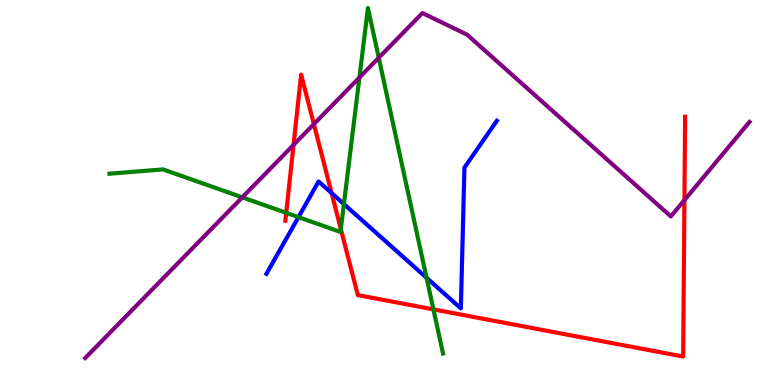[{'lines': ['blue', 'red'], 'intersections': [{'x': 4.28, 'y': 4.98}]}, {'lines': ['green', 'red'], 'intersections': [{'x': 3.69, 'y': 4.47}, {'x': 4.4, 'y': 4.05}, {'x': 5.59, 'y': 1.96}]}, {'lines': ['purple', 'red'], 'intersections': [{'x': 3.79, 'y': 6.24}, {'x': 4.05, 'y': 6.78}, {'x': 8.83, 'y': 4.8}]}, {'lines': ['blue', 'green'], 'intersections': [{'x': 3.85, 'y': 4.36}, {'x': 4.44, 'y': 4.7}, {'x': 5.5, 'y': 2.78}]}, {'lines': ['blue', 'purple'], 'intersections': []}, {'lines': ['green', 'purple'], 'intersections': [{'x': 3.13, 'y': 4.87}, {'x': 4.64, 'y': 7.99}, {'x': 4.89, 'y': 8.5}]}]